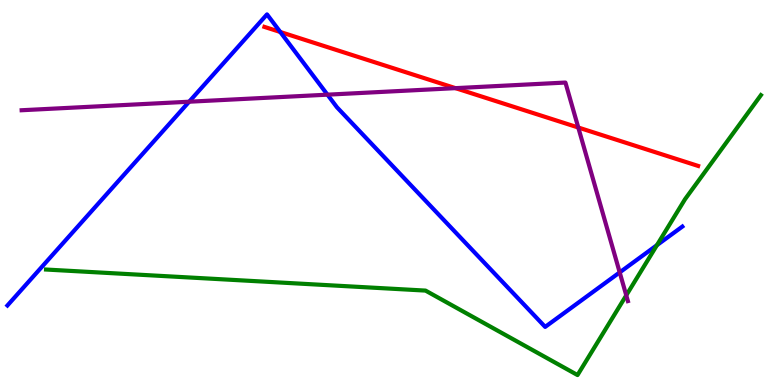[{'lines': ['blue', 'red'], 'intersections': [{'x': 3.62, 'y': 9.17}]}, {'lines': ['green', 'red'], 'intersections': []}, {'lines': ['purple', 'red'], 'intersections': [{'x': 5.88, 'y': 7.71}, {'x': 7.46, 'y': 6.69}]}, {'lines': ['blue', 'green'], 'intersections': [{'x': 8.48, 'y': 3.63}]}, {'lines': ['blue', 'purple'], 'intersections': [{'x': 2.44, 'y': 7.36}, {'x': 4.23, 'y': 7.54}, {'x': 8.0, 'y': 2.92}]}, {'lines': ['green', 'purple'], 'intersections': [{'x': 8.08, 'y': 2.33}]}]